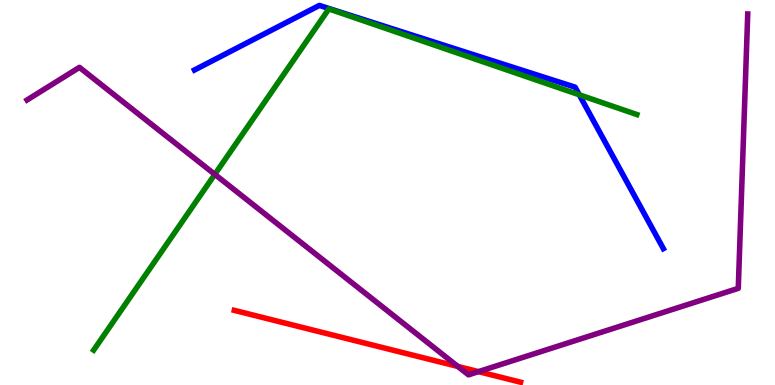[{'lines': ['blue', 'red'], 'intersections': []}, {'lines': ['green', 'red'], 'intersections': []}, {'lines': ['purple', 'red'], 'intersections': [{'x': 5.91, 'y': 0.482}, {'x': 6.17, 'y': 0.347}]}, {'lines': ['blue', 'green'], 'intersections': [{'x': 7.47, 'y': 7.54}]}, {'lines': ['blue', 'purple'], 'intersections': []}, {'lines': ['green', 'purple'], 'intersections': [{'x': 2.77, 'y': 5.47}]}]